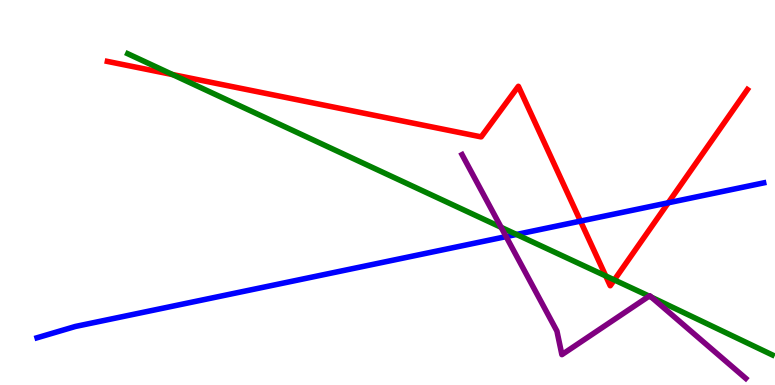[{'lines': ['blue', 'red'], 'intersections': [{'x': 7.49, 'y': 4.26}, {'x': 8.62, 'y': 4.73}]}, {'lines': ['green', 'red'], 'intersections': [{'x': 2.23, 'y': 8.06}, {'x': 7.82, 'y': 2.83}, {'x': 7.93, 'y': 2.73}]}, {'lines': ['purple', 'red'], 'intersections': []}, {'lines': ['blue', 'green'], 'intersections': [{'x': 6.66, 'y': 3.91}]}, {'lines': ['blue', 'purple'], 'intersections': [{'x': 6.53, 'y': 3.85}]}, {'lines': ['green', 'purple'], 'intersections': [{'x': 6.47, 'y': 4.1}, {'x': 8.38, 'y': 2.31}, {'x': 8.41, 'y': 2.28}]}]